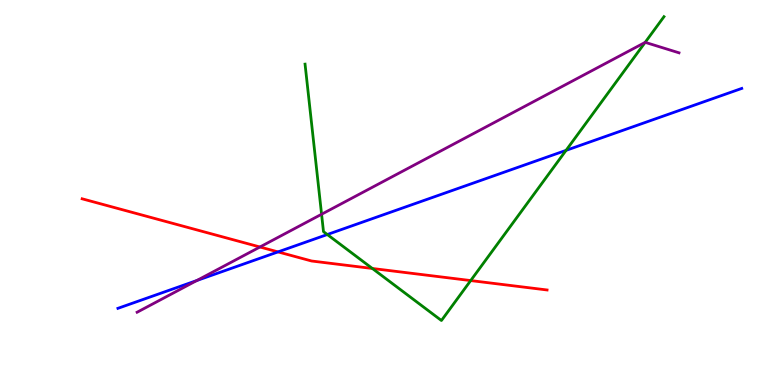[{'lines': ['blue', 'red'], 'intersections': [{'x': 3.59, 'y': 3.46}]}, {'lines': ['green', 'red'], 'intersections': [{'x': 4.8, 'y': 3.03}, {'x': 6.07, 'y': 2.71}]}, {'lines': ['purple', 'red'], 'intersections': [{'x': 3.35, 'y': 3.58}]}, {'lines': ['blue', 'green'], 'intersections': [{'x': 4.22, 'y': 3.91}, {'x': 7.3, 'y': 6.09}]}, {'lines': ['blue', 'purple'], 'intersections': [{'x': 2.54, 'y': 2.71}]}, {'lines': ['green', 'purple'], 'intersections': [{'x': 4.15, 'y': 4.44}, {'x': 8.32, 'y': 8.9}]}]